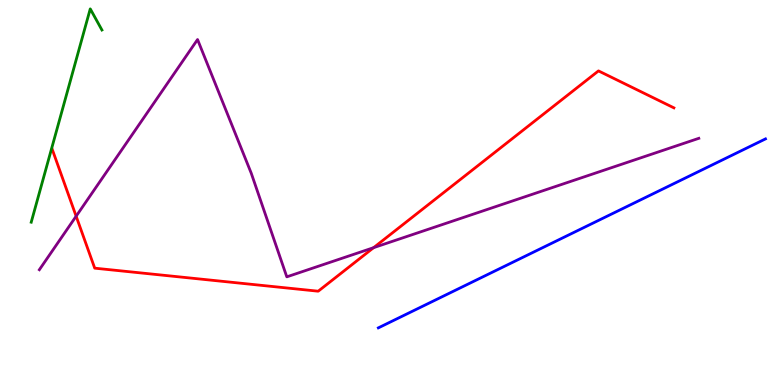[{'lines': ['blue', 'red'], 'intersections': []}, {'lines': ['green', 'red'], 'intersections': []}, {'lines': ['purple', 'red'], 'intersections': [{'x': 0.982, 'y': 4.38}, {'x': 4.82, 'y': 3.57}]}, {'lines': ['blue', 'green'], 'intersections': []}, {'lines': ['blue', 'purple'], 'intersections': []}, {'lines': ['green', 'purple'], 'intersections': []}]